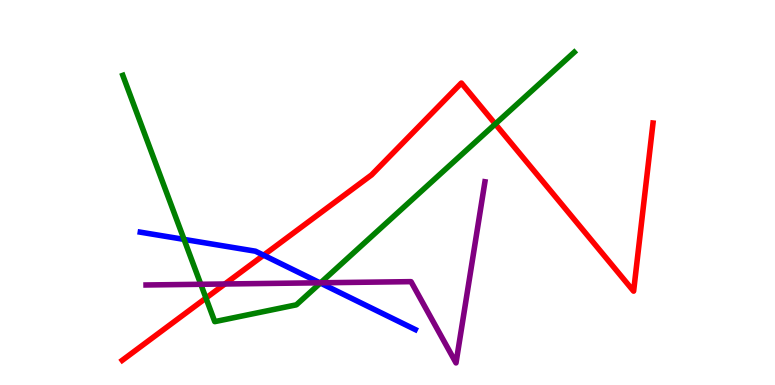[{'lines': ['blue', 'red'], 'intersections': [{'x': 3.4, 'y': 3.37}]}, {'lines': ['green', 'red'], 'intersections': [{'x': 2.66, 'y': 2.26}, {'x': 6.39, 'y': 6.78}]}, {'lines': ['purple', 'red'], 'intersections': [{'x': 2.9, 'y': 2.62}]}, {'lines': ['blue', 'green'], 'intersections': [{'x': 2.37, 'y': 3.78}, {'x': 4.13, 'y': 2.65}]}, {'lines': ['blue', 'purple'], 'intersections': [{'x': 4.13, 'y': 2.65}]}, {'lines': ['green', 'purple'], 'intersections': [{'x': 2.59, 'y': 2.62}, {'x': 4.14, 'y': 2.66}]}]